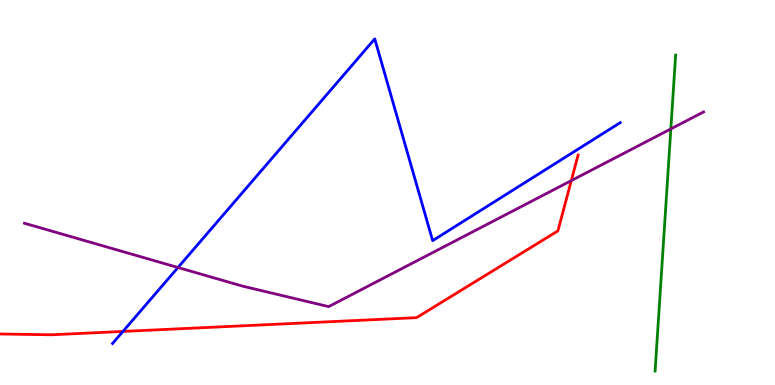[{'lines': ['blue', 'red'], 'intersections': [{'x': 1.59, 'y': 1.39}]}, {'lines': ['green', 'red'], 'intersections': []}, {'lines': ['purple', 'red'], 'intersections': [{'x': 7.37, 'y': 5.31}]}, {'lines': ['blue', 'green'], 'intersections': []}, {'lines': ['blue', 'purple'], 'intersections': [{'x': 2.3, 'y': 3.05}]}, {'lines': ['green', 'purple'], 'intersections': [{'x': 8.66, 'y': 6.65}]}]